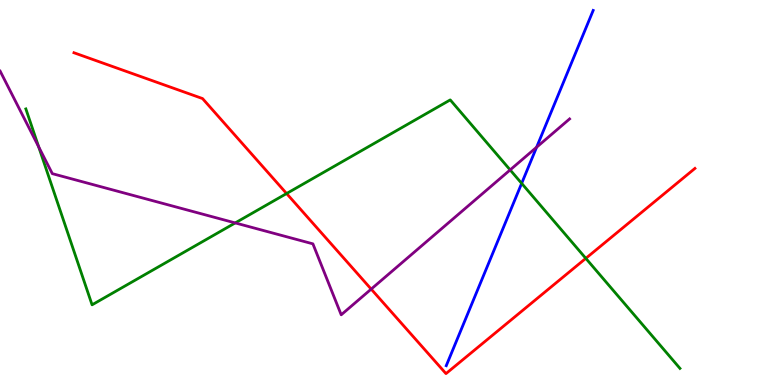[{'lines': ['blue', 'red'], 'intersections': []}, {'lines': ['green', 'red'], 'intersections': [{'x': 3.7, 'y': 4.97}, {'x': 7.56, 'y': 3.29}]}, {'lines': ['purple', 'red'], 'intersections': [{'x': 4.79, 'y': 2.49}]}, {'lines': ['blue', 'green'], 'intersections': [{'x': 6.73, 'y': 5.24}]}, {'lines': ['blue', 'purple'], 'intersections': [{'x': 6.92, 'y': 6.18}]}, {'lines': ['green', 'purple'], 'intersections': [{'x': 0.499, 'y': 6.19}, {'x': 3.04, 'y': 4.21}, {'x': 6.58, 'y': 5.59}]}]